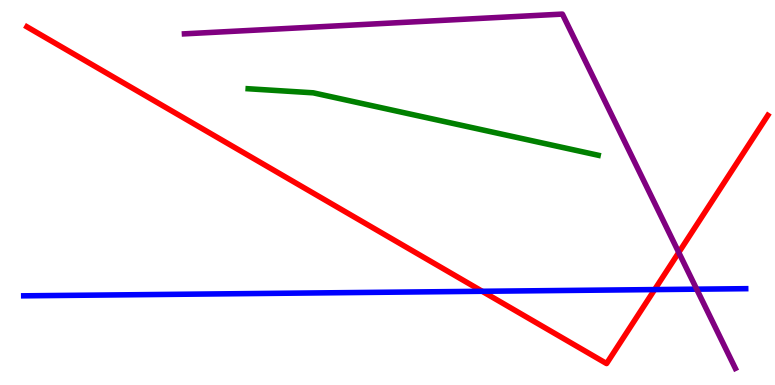[{'lines': ['blue', 'red'], 'intersections': [{'x': 6.22, 'y': 2.43}, {'x': 8.45, 'y': 2.48}]}, {'lines': ['green', 'red'], 'intersections': []}, {'lines': ['purple', 'red'], 'intersections': [{'x': 8.76, 'y': 3.44}]}, {'lines': ['blue', 'green'], 'intersections': []}, {'lines': ['blue', 'purple'], 'intersections': [{'x': 8.99, 'y': 2.49}]}, {'lines': ['green', 'purple'], 'intersections': []}]